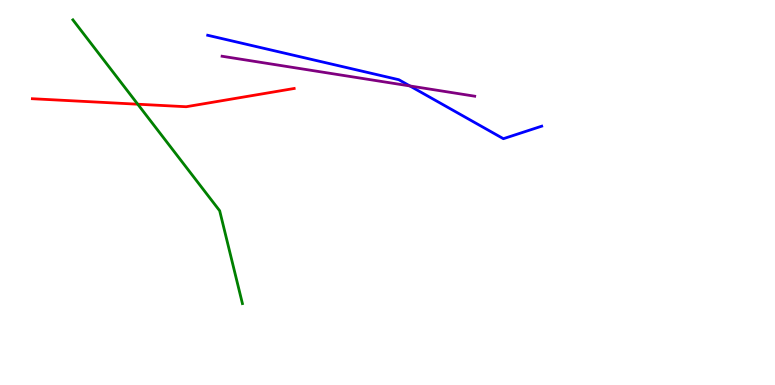[{'lines': ['blue', 'red'], 'intersections': []}, {'lines': ['green', 'red'], 'intersections': [{'x': 1.78, 'y': 7.29}]}, {'lines': ['purple', 'red'], 'intersections': []}, {'lines': ['blue', 'green'], 'intersections': []}, {'lines': ['blue', 'purple'], 'intersections': [{'x': 5.29, 'y': 7.77}]}, {'lines': ['green', 'purple'], 'intersections': []}]